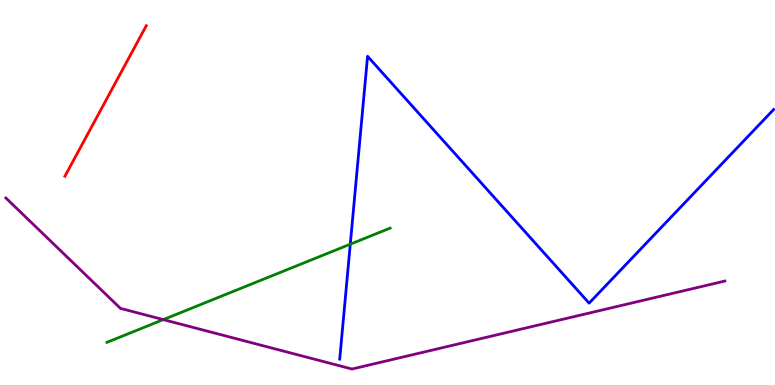[{'lines': ['blue', 'red'], 'intersections': []}, {'lines': ['green', 'red'], 'intersections': []}, {'lines': ['purple', 'red'], 'intersections': []}, {'lines': ['blue', 'green'], 'intersections': [{'x': 4.52, 'y': 3.66}]}, {'lines': ['blue', 'purple'], 'intersections': []}, {'lines': ['green', 'purple'], 'intersections': [{'x': 2.11, 'y': 1.7}]}]